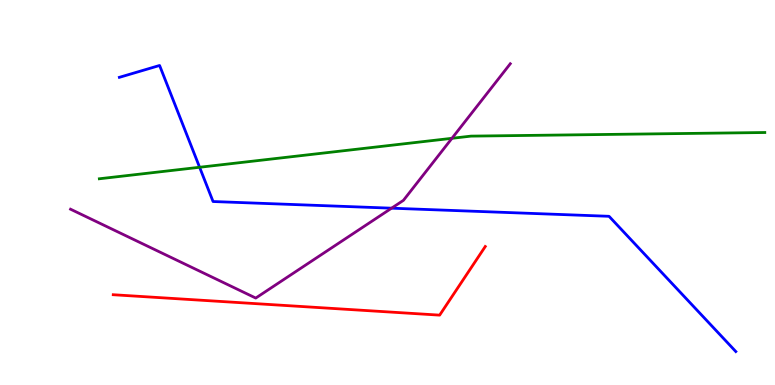[{'lines': ['blue', 'red'], 'intersections': []}, {'lines': ['green', 'red'], 'intersections': []}, {'lines': ['purple', 'red'], 'intersections': []}, {'lines': ['blue', 'green'], 'intersections': [{'x': 2.58, 'y': 5.66}]}, {'lines': ['blue', 'purple'], 'intersections': [{'x': 5.05, 'y': 4.59}]}, {'lines': ['green', 'purple'], 'intersections': [{'x': 5.83, 'y': 6.41}]}]